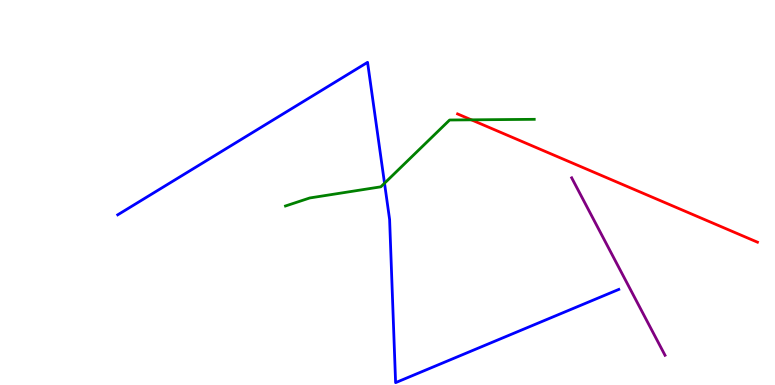[{'lines': ['blue', 'red'], 'intersections': []}, {'lines': ['green', 'red'], 'intersections': [{'x': 6.08, 'y': 6.89}]}, {'lines': ['purple', 'red'], 'intersections': []}, {'lines': ['blue', 'green'], 'intersections': [{'x': 4.96, 'y': 5.24}]}, {'lines': ['blue', 'purple'], 'intersections': []}, {'lines': ['green', 'purple'], 'intersections': []}]